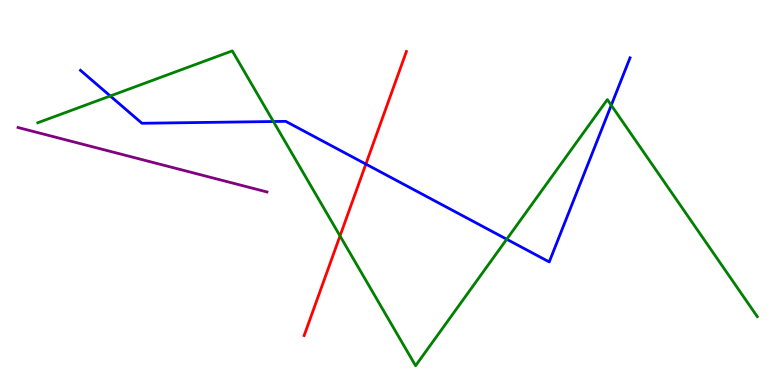[{'lines': ['blue', 'red'], 'intersections': [{'x': 4.72, 'y': 5.74}]}, {'lines': ['green', 'red'], 'intersections': [{'x': 4.39, 'y': 3.87}]}, {'lines': ['purple', 'red'], 'intersections': []}, {'lines': ['blue', 'green'], 'intersections': [{'x': 1.42, 'y': 7.51}, {'x': 3.53, 'y': 6.84}, {'x': 6.54, 'y': 3.79}, {'x': 7.89, 'y': 7.27}]}, {'lines': ['blue', 'purple'], 'intersections': []}, {'lines': ['green', 'purple'], 'intersections': []}]